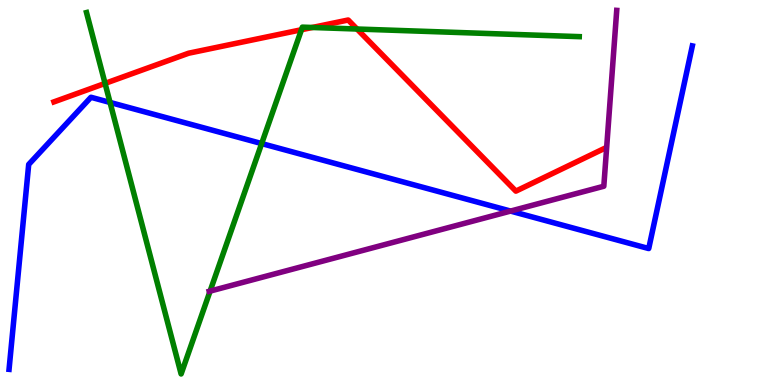[{'lines': ['blue', 'red'], 'intersections': []}, {'lines': ['green', 'red'], 'intersections': [{'x': 1.36, 'y': 7.83}, {'x': 3.89, 'y': 9.23}, {'x': 4.03, 'y': 9.29}, {'x': 4.61, 'y': 9.25}]}, {'lines': ['purple', 'red'], 'intersections': []}, {'lines': ['blue', 'green'], 'intersections': [{'x': 1.42, 'y': 7.34}, {'x': 3.38, 'y': 6.27}]}, {'lines': ['blue', 'purple'], 'intersections': [{'x': 6.59, 'y': 4.52}]}, {'lines': ['green', 'purple'], 'intersections': [{'x': 2.71, 'y': 2.44}]}]